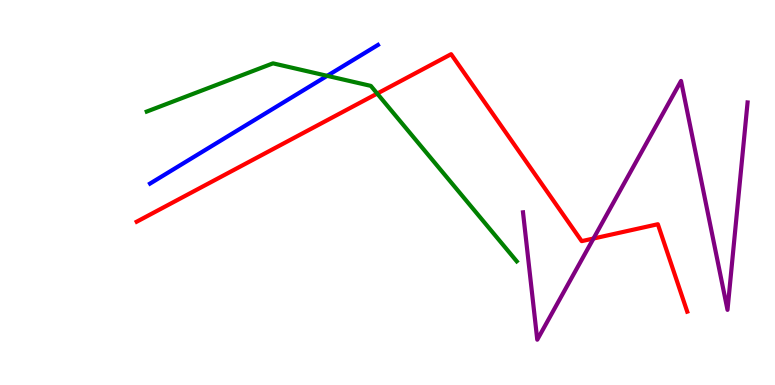[{'lines': ['blue', 'red'], 'intersections': []}, {'lines': ['green', 'red'], 'intersections': [{'x': 4.87, 'y': 7.57}]}, {'lines': ['purple', 'red'], 'intersections': [{'x': 7.66, 'y': 3.8}]}, {'lines': ['blue', 'green'], 'intersections': [{'x': 4.22, 'y': 8.03}]}, {'lines': ['blue', 'purple'], 'intersections': []}, {'lines': ['green', 'purple'], 'intersections': []}]